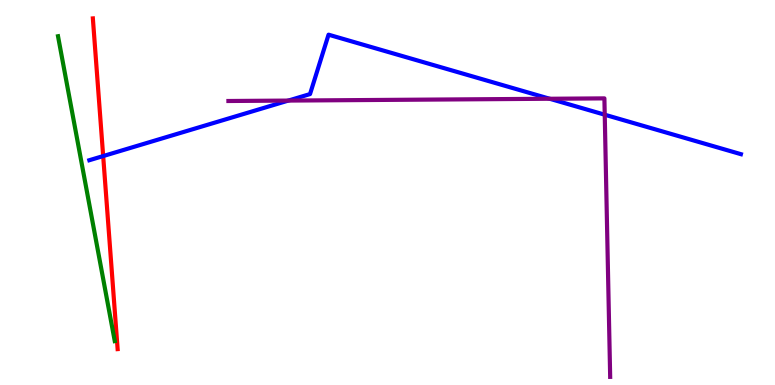[{'lines': ['blue', 'red'], 'intersections': [{'x': 1.33, 'y': 5.95}]}, {'lines': ['green', 'red'], 'intersections': []}, {'lines': ['purple', 'red'], 'intersections': []}, {'lines': ['blue', 'green'], 'intersections': []}, {'lines': ['blue', 'purple'], 'intersections': [{'x': 3.72, 'y': 7.39}, {'x': 7.09, 'y': 7.43}, {'x': 7.8, 'y': 7.02}]}, {'lines': ['green', 'purple'], 'intersections': []}]